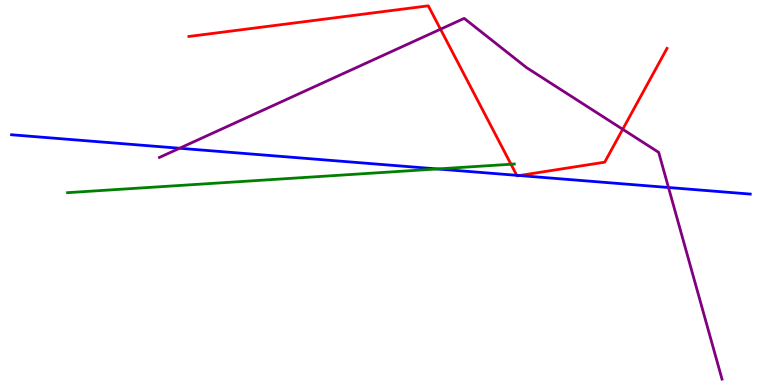[{'lines': ['blue', 'red'], 'intersections': [{'x': 6.67, 'y': 5.45}, {'x': 6.7, 'y': 5.44}]}, {'lines': ['green', 'red'], 'intersections': [{'x': 6.59, 'y': 5.73}]}, {'lines': ['purple', 'red'], 'intersections': [{'x': 5.68, 'y': 9.24}, {'x': 8.03, 'y': 6.64}]}, {'lines': ['blue', 'green'], 'intersections': [{'x': 5.64, 'y': 5.61}]}, {'lines': ['blue', 'purple'], 'intersections': [{'x': 2.32, 'y': 6.15}, {'x': 8.63, 'y': 5.13}]}, {'lines': ['green', 'purple'], 'intersections': []}]